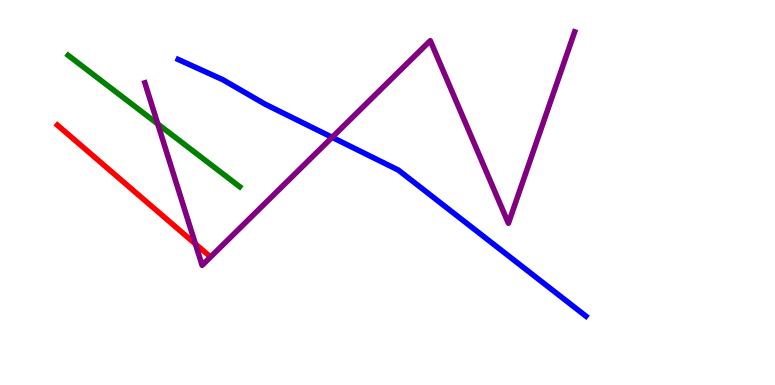[{'lines': ['blue', 'red'], 'intersections': []}, {'lines': ['green', 'red'], 'intersections': []}, {'lines': ['purple', 'red'], 'intersections': [{'x': 2.52, 'y': 3.66}]}, {'lines': ['blue', 'green'], 'intersections': []}, {'lines': ['blue', 'purple'], 'intersections': [{'x': 4.29, 'y': 6.43}]}, {'lines': ['green', 'purple'], 'intersections': [{'x': 2.04, 'y': 6.78}]}]